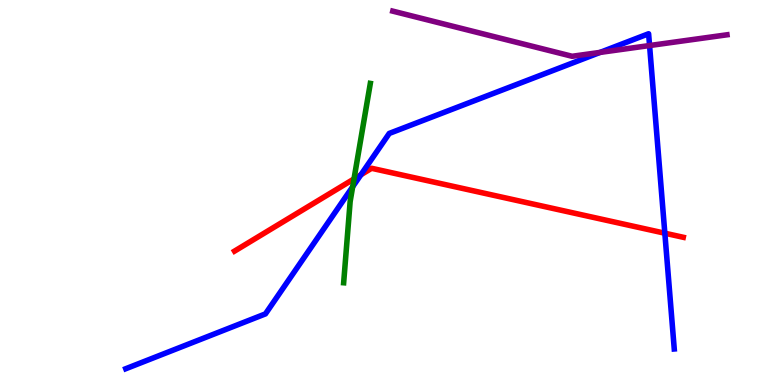[{'lines': ['blue', 'red'], 'intersections': [{'x': 4.66, 'y': 5.46}, {'x': 8.58, 'y': 3.94}]}, {'lines': ['green', 'red'], 'intersections': [{'x': 4.57, 'y': 5.35}]}, {'lines': ['purple', 'red'], 'intersections': []}, {'lines': ['blue', 'green'], 'intersections': [{'x': 4.55, 'y': 5.15}]}, {'lines': ['blue', 'purple'], 'intersections': [{'x': 7.74, 'y': 8.64}, {'x': 8.38, 'y': 8.82}]}, {'lines': ['green', 'purple'], 'intersections': []}]